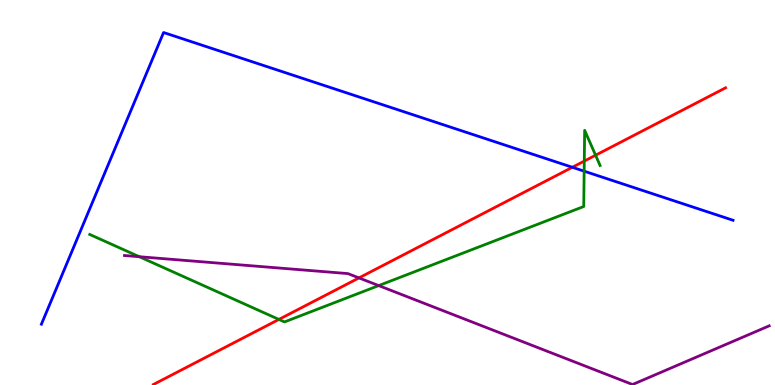[{'lines': ['blue', 'red'], 'intersections': [{'x': 7.38, 'y': 5.66}]}, {'lines': ['green', 'red'], 'intersections': [{'x': 3.6, 'y': 1.7}, {'x': 7.54, 'y': 5.82}, {'x': 7.68, 'y': 5.97}]}, {'lines': ['purple', 'red'], 'intersections': [{'x': 4.63, 'y': 2.78}]}, {'lines': ['blue', 'green'], 'intersections': [{'x': 7.54, 'y': 5.55}]}, {'lines': ['blue', 'purple'], 'intersections': []}, {'lines': ['green', 'purple'], 'intersections': [{'x': 1.8, 'y': 3.33}, {'x': 4.89, 'y': 2.58}]}]